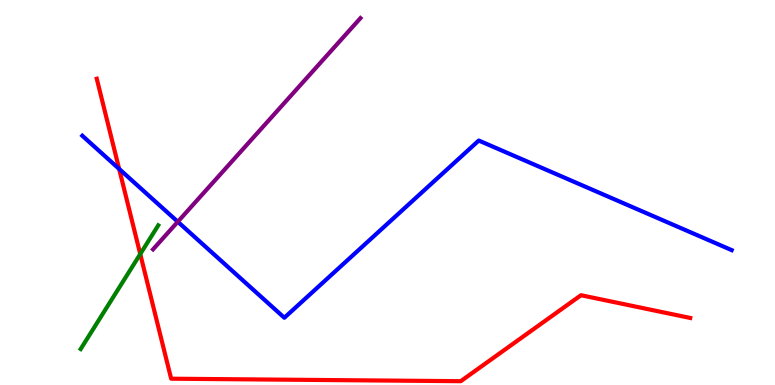[{'lines': ['blue', 'red'], 'intersections': [{'x': 1.54, 'y': 5.61}]}, {'lines': ['green', 'red'], 'intersections': [{'x': 1.81, 'y': 3.4}]}, {'lines': ['purple', 'red'], 'intersections': []}, {'lines': ['blue', 'green'], 'intersections': []}, {'lines': ['blue', 'purple'], 'intersections': [{'x': 2.29, 'y': 4.24}]}, {'lines': ['green', 'purple'], 'intersections': []}]